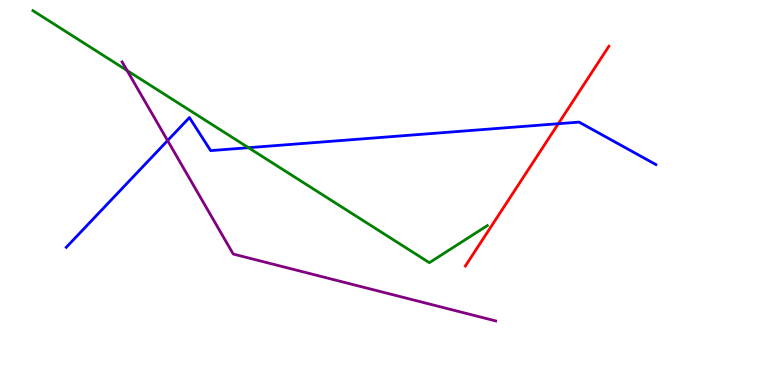[{'lines': ['blue', 'red'], 'intersections': [{'x': 7.2, 'y': 6.79}]}, {'lines': ['green', 'red'], 'intersections': []}, {'lines': ['purple', 'red'], 'intersections': []}, {'lines': ['blue', 'green'], 'intersections': [{'x': 3.21, 'y': 6.16}]}, {'lines': ['blue', 'purple'], 'intersections': [{'x': 2.16, 'y': 6.35}]}, {'lines': ['green', 'purple'], 'intersections': [{'x': 1.64, 'y': 8.17}]}]